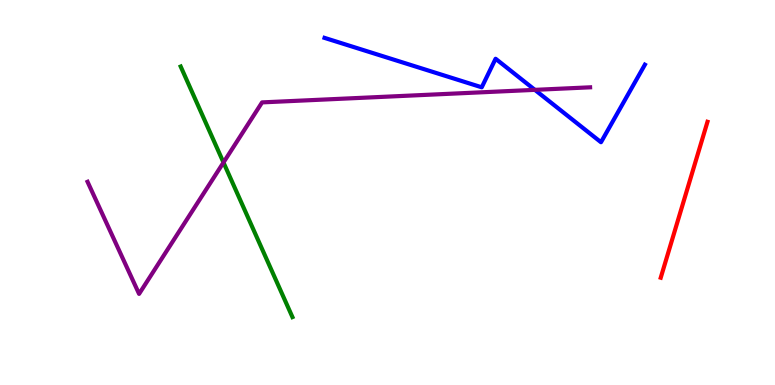[{'lines': ['blue', 'red'], 'intersections': []}, {'lines': ['green', 'red'], 'intersections': []}, {'lines': ['purple', 'red'], 'intersections': []}, {'lines': ['blue', 'green'], 'intersections': []}, {'lines': ['blue', 'purple'], 'intersections': [{'x': 6.9, 'y': 7.67}]}, {'lines': ['green', 'purple'], 'intersections': [{'x': 2.88, 'y': 5.78}]}]